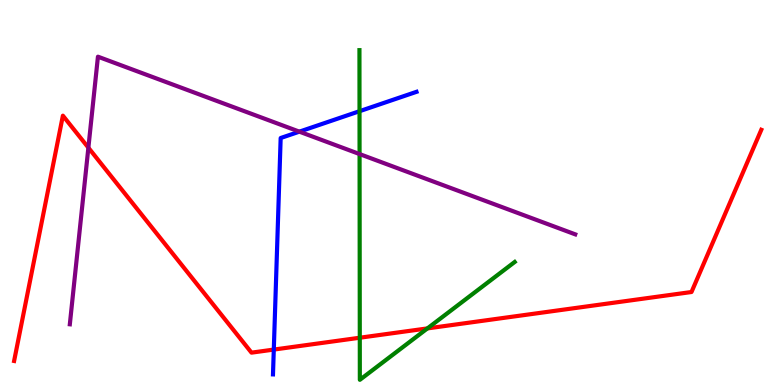[{'lines': ['blue', 'red'], 'intersections': [{'x': 3.53, 'y': 0.92}]}, {'lines': ['green', 'red'], 'intersections': [{'x': 4.64, 'y': 1.23}, {'x': 5.51, 'y': 1.47}]}, {'lines': ['purple', 'red'], 'intersections': [{'x': 1.14, 'y': 6.16}]}, {'lines': ['blue', 'green'], 'intersections': [{'x': 4.64, 'y': 7.11}]}, {'lines': ['blue', 'purple'], 'intersections': [{'x': 3.86, 'y': 6.58}]}, {'lines': ['green', 'purple'], 'intersections': [{'x': 4.64, 'y': 6.0}]}]